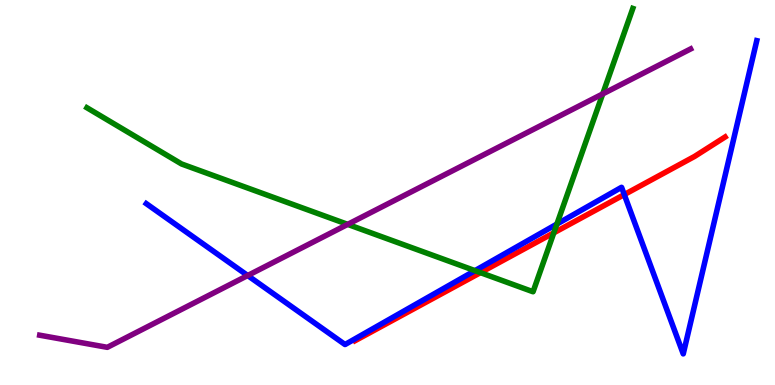[{'lines': ['blue', 'red'], 'intersections': [{'x': 8.06, 'y': 4.95}]}, {'lines': ['green', 'red'], 'intersections': [{'x': 6.2, 'y': 2.92}, {'x': 7.15, 'y': 3.95}]}, {'lines': ['purple', 'red'], 'intersections': []}, {'lines': ['blue', 'green'], 'intersections': [{'x': 6.13, 'y': 2.97}, {'x': 7.19, 'y': 4.18}]}, {'lines': ['blue', 'purple'], 'intersections': [{'x': 3.2, 'y': 2.84}]}, {'lines': ['green', 'purple'], 'intersections': [{'x': 4.49, 'y': 4.17}, {'x': 7.78, 'y': 7.56}]}]